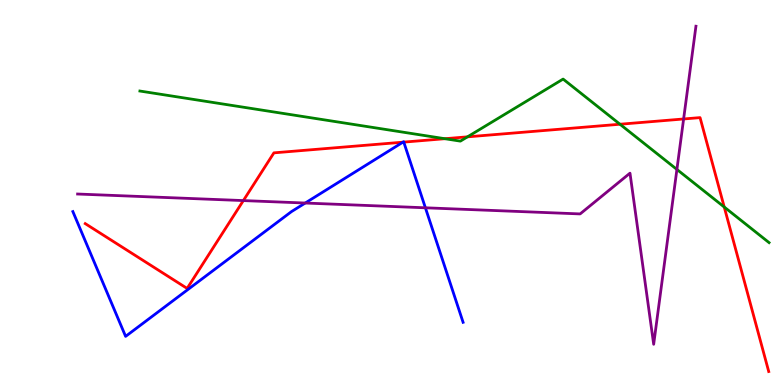[{'lines': ['blue', 'red'], 'intersections': [{'x': 5.2, 'y': 6.31}, {'x': 5.21, 'y': 6.31}]}, {'lines': ['green', 'red'], 'intersections': [{'x': 5.74, 'y': 6.4}, {'x': 6.03, 'y': 6.45}, {'x': 8.0, 'y': 6.77}, {'x': 9.34, 'y': 4.62}]}, {'lines': ['purple', 'red'], 'intersections': [{'x': 3.14, 'y': 4.79}, {'x': 8.82, 'y': 6.91}]}, {'lines': ['blue', 'green'], 'intersections': []}, {'lines': ['blue', 'purple'], 'intersections': [{'x': 3.94, 'y': 4.73}, {'x': 5.49, 'y': 4.6}]}, {'lines': ['green', 'purple'], 'intersections': [{'x': 8.73, 'y': 5.6}]}]